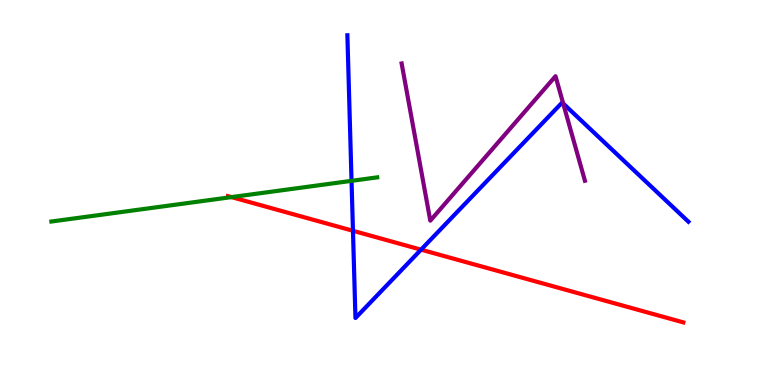[{'lines': ['blue', 'red'], 'intersections': [{'x': 4.55, 'y': 4.01}, {'x': 5.43, 'y': 3.52}]}, {'lines': ['green', 'red'], 'intersections': [{'x': 2.99, 'y': 4.88}]}, {'lines': ['purple', 'red'], 'intersections': []}, {'lines': ['blue', 'green'], 'intersections': [{'x': 4.54, 'y': 5.3}]}, {'lines': ['blue', 'purple'], 'intersections': [{'x': 7.27, 'y': 7.31}]}, {'lines': ['green', 'purple'], 'intersections': []}]